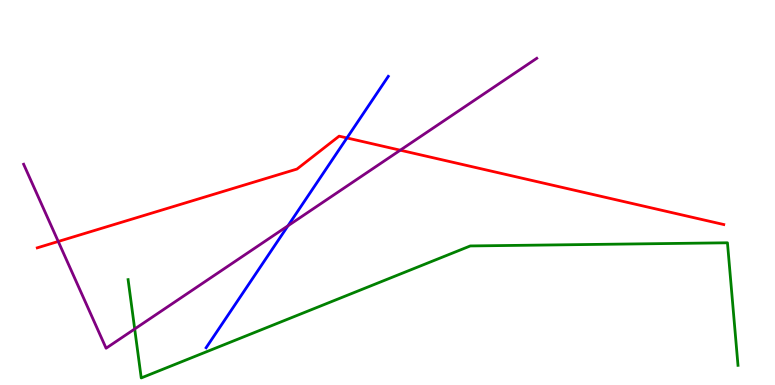[{'lines': ['blue', 'red'], 'intersections': [{'x': 4.48, 'y': 6.42}]}, {'lines': ['green', 'red'], 'intersections': []}, {'lines': ['purple', 'red'], 'intersections': [{'x': 0.752, 'y': 3.73}, {'x': 5.16, 'y': 6.1}]}, {'lines': ['blue', 'green'], 'intersections': []}, {'lines': ['blue', 'purple'], 'intersections': [{'x': 3.72, 'y': 4.14}]}, {'lines': ['green', 'purple'], 'intersections': [{'x': 1.74, 'y': 1.46}]}]